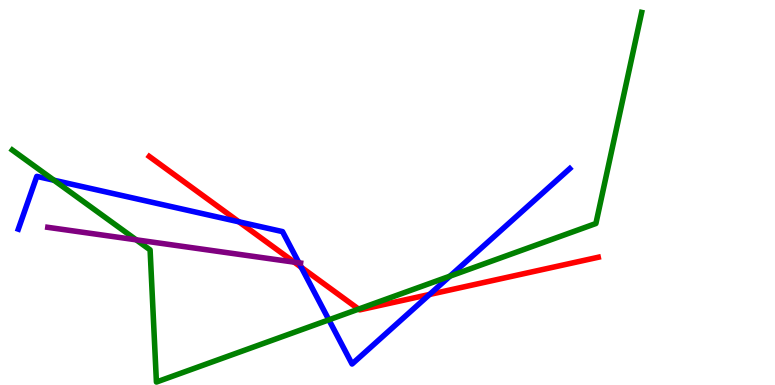[{'lines': ['blue', 'red'], 'intersections': [{'x': 3.08, 'y': 4.24}, {'x': 3.89, 'y': 3.06}, {'x': 5.54, 'y': 2.35}]}, {'lines': ['green', 'red'], 'intersections': [{'x': 4.63, 'y': 1.97}]}, {'lines': ['purple', 'red'], 'intersections': [{'x': 3.8, 'y': 3.19}]}, {'lines': ['blue', 'green'], 'intersections': [{'x': 0.696, 'y': 5.32}, {'x': 4.24, 'y': 1.69}, {'x': 5.81, 'y': 2.83}]}, {'lines': ['blue', 'purple'], 'intersections': [{'x': 3.86, 'y': 3.17}]}, {'lines': ['green', 'purple'], 'intersections': [{'x': 1.76, 'y': 3.77}]}]